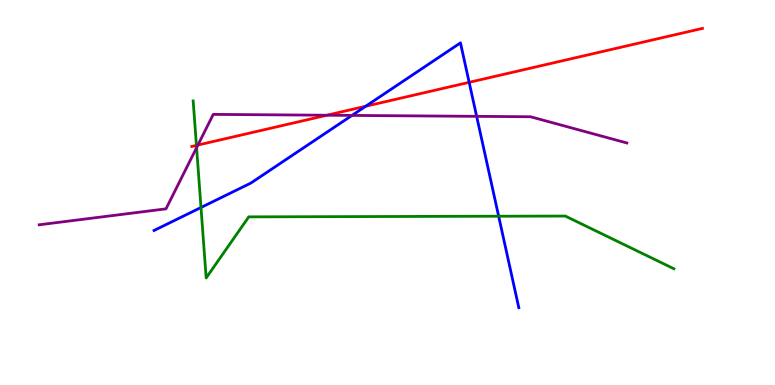[{'lines': ['blue', 'red'], 'intersections': [{'x': 4.72, 'y': 7.24}, {'x': 6.05, 'y': 7.86}]}, {'lines': ['green', 'red'], 'intersections': [{'x': 2.53, 'y': 6.22}]}, {'lines': ['purple', 'red'], 'intersections': [{'x': 2.55, 'y': 6.23}, {'x': 4.22, 'y': 7.01}]}, {'lines': ['blue', 'green'], 'intersections': [{'x': 2.59, 'y': 4.61}, {'x': 6.43, 'y': 4.38}]}, {'lines': ['blue', 'purple'], 'intersections': [{'x': 4.54, 'y': 7.0}, {'x': 6.15, 'y': 6.98}]}, {'lines': ['green', 'purple'], 'intersections': [{'x': 2.54, 'y': 6.16}]}]